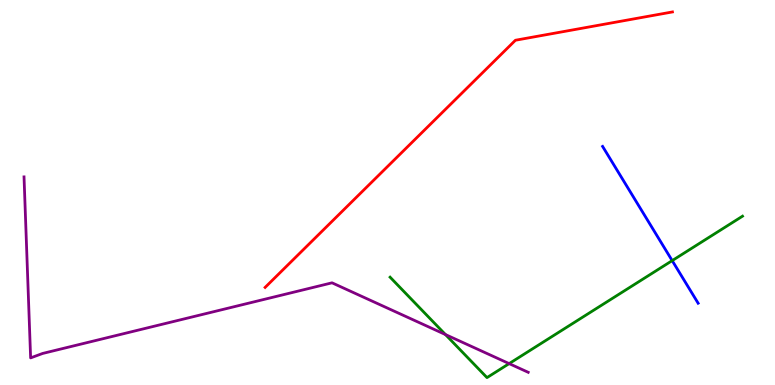[{'lines': ['blue', 'red'], 'intersections': []}, {'lines': ['green', 'red'], 'intersections': []}, {'lines': ['purple', 'red'], 'intersections': []}, {'lines': ['blue', 'green'], 'intersections': [{'x': 8.67, 'y': 3.23}]}, {'lines': ['blue', 'purple'], 'intersections': []}, {'lines': ['green', 'purple'], 'intersections': [{'x': 5.75, 'y': 1.31}, {'x': 6.57, 'y': 0.556}]}]